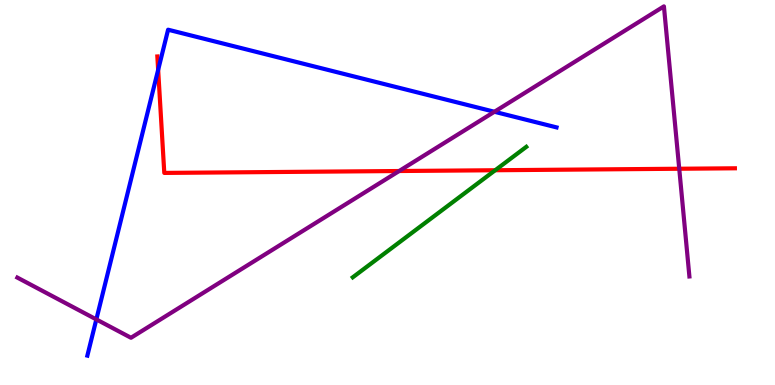[{'lines': ['blue', 'red'], 'intersections': [{'x': 2.04, 'y': 8.19}]}, {'lines': ['green', 'red'], 'intersections': [{'x': 6.39, 'y': 5.58}]}, {'lines': ['purple', 'red'], 'intersections': [{'x': 5.15, 'y': 5.56}, {'x': 8.76, 'y': 5.62}]}, {'lines': ['blue', 'green'], 'intersections': []}, {'lines': ['blue', 'purple'], 'intersections': [{'x': 1.24, 'y': 1.7}, {'x': 6.38, 'y': 7.1}]}, {'lines': ['green', 'purple'], 'intersections': []}]